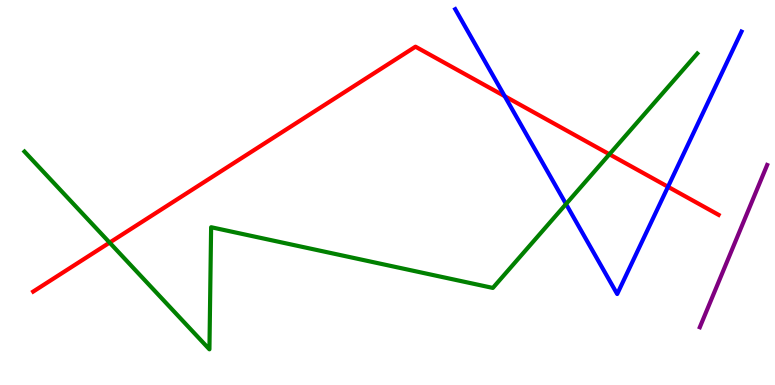[{'lines': ['blue', 'red'], 'intersections': [{'x': 6.51, 'y': 7.5}, {'x': 8.62, 'y': 5.15}]}, {'lines': ['green', 'red'], 'intersections': [{'x': 1.41, 'y': 3.7}, {'x': 7.86, 'y': 5.99}]}, {'lines': ['purple', 'red'], 'intersections': []}, {'lines': ['blue', 'green'], 'intersections': [{'x': 7.3, 'y': 4.7}]}, {'lines': ['blue', 'purple'], 'intersections': []}, {'lines': ['green', 'purple'], 'intersections': []}]